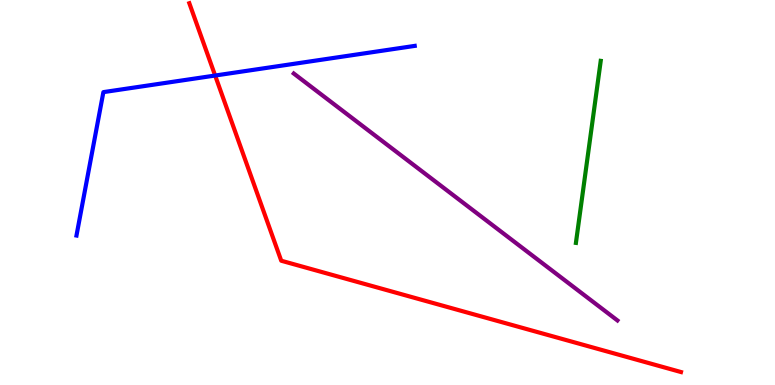[{'lines': ['blue', 'red'], 'intersections': [{'x': 2.78, 'y': 8.04}]}, {'lines': ['green', 'red'], 'intersections': []}, {'lines': ['purple', 'red'], 'intersections': []}, {'lines': ['blue', 'green'], 'intersections': []}, {'lines': ['blue', 'purple'], 'intersections': []}, {'lines': ['green', 'purple'], 'intersections': []}]